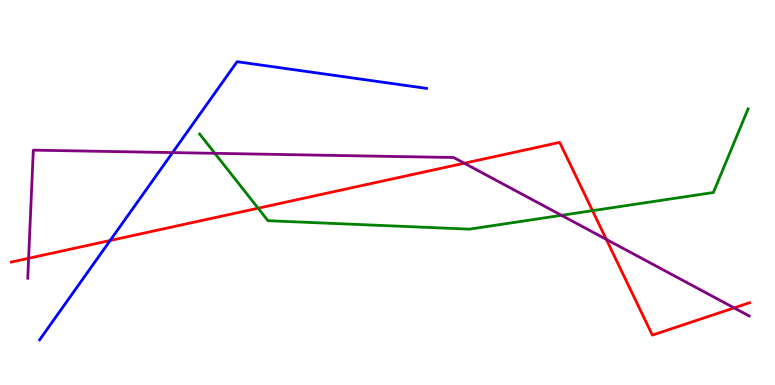[{'lines': ['blue', 'red'], 'intersections': [{'x': 1.42, 'y': 3.75}]}, {'lines': ['green', 'red'], 'intersections': [{'x': 3.33, 'y': 4.59}, {'x': 7.65, 'y': 4.53}]}, {'lines': ['purple', 'red'], 'intersections': [{'x': 0.369, 'y': 3.29}, {'x': 5.99, 'y': 5.76}, {'x': 7.82, 'y': 3.78}, {'x': 9.47, 'y': 2.0}]}, {'lines': ['blue', 'green'], 'intersections': []}, {'lines': ['blue', 'purple'], 'intersections': [{'x': 2.23, 'y': 6.04}]}, {'lines': ['green', 'purple'], 'intersections': [{'x': 2.77, 'y': 6.02}, {'x': 7.24, 'y': 4.41}]}]